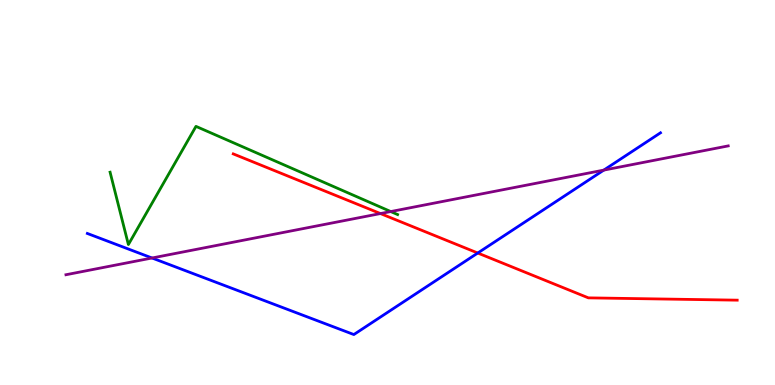[{'lines': ['blue', 'red'], 'intersections': [{'x': 6.16, 'y': 3.43}]}, {'lines': ['green', 'red'], 'intersections': []}, {'lines': ['purple', 'red'], 'intersections': [{'x': 4.91, 'y': 4.45}]}, {'lines': ['blue', 'green'], 'intersections': []}, {'lines': ['blue', 'purple'], 'intersections': [{'x': 1.96, 'y': 3.3}, {'x': 7.79, 'y': 5.58}]}, {'lines': ['green', 'purple'], 'intersections': [{'x': 5.04, 'y': 4.51}]}]